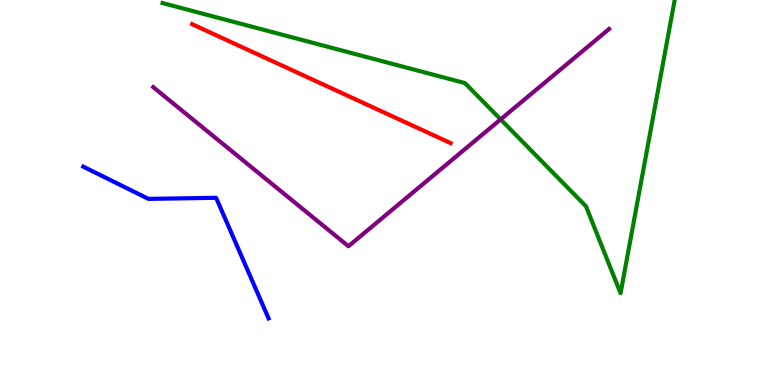[{'lines': ['blue', 'red'], 'intersections': []}, {'lines': ['green', 'red'], 'intersections': []}, {'lines': ['purple', 'red'], 'intersections': []}, {'lines': ['blue', 'green'], 'intersections': []}, {'lines': ['blue', 'purple'], 'intersections': []}, {'lines': ['green', 'purple'], 'intersections': [{'x': 6.46, 'y': 6.9}]}]